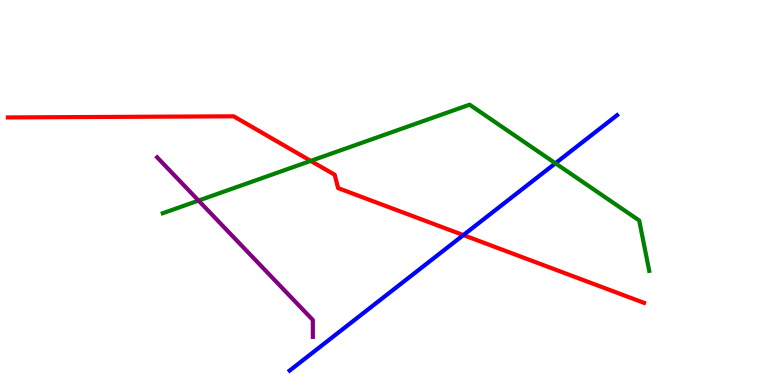[{'lines': ['blue', 'red'], 'intersections': [{'x': 5.98, 'y': 3.89}]}, {'lines': ['green', 'red'], 'intersections': [{'x': 4.01, 'y': 5.82}]}, {'lines': ['purple', 'red'], 'intersections': []}, {'lines': ['blue', 'green'], 'intersections': [{'x': 7.17, 'y': 5.76}]}, {'lines': ['blue', 'purple'], 'intersections': []}, {'lines': ['green', 'purple'], 'intersections': [{'x': 2.56, 'y': 4.79}]}]